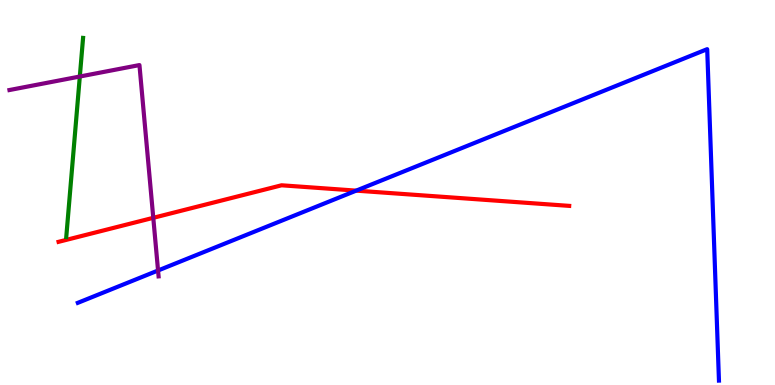[{'lines': ['blue', 'red'], 'intersections': [{'x': 4.6, 'y': 5.05}]}, {'lines': ['green', 'red'], 'intersections': []}, {'lines': ['purple', 'red'], 'intersections': [{'x': 1.98, 'y': 4.34}]}, {'lines': ['blue', 'green'], 'intersections': []}, {'lines': ['blue', 'purple'], 'intersections': [{'x': 2.04, 'y': 2.97}]}, {'lines': ['green', 'purple'], 'intersections': [{'x': 1.03, 'y': 8.01}]}]